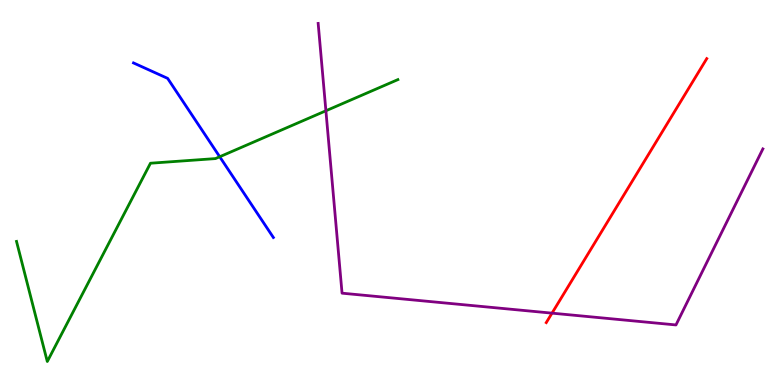[{'lines': ['blue', 'red'], 'intersections': []}, {'lines': ['green', 'red'], 'intersections': []}, {'lines': ['purple', 'red'], 'intersections': [{'x': 7.12, 'y': 1.87}]}, {'lines': ['blue', 'green'], 'intersections': [{'x': 2.84, 'y': 5.93}]}, {'lines': ['blue', 'purple'], 'intersections': []}, {'lines': ['green', 'purple'], 'intersections': [{'x': 4.21, 'y': 7.12}]}]